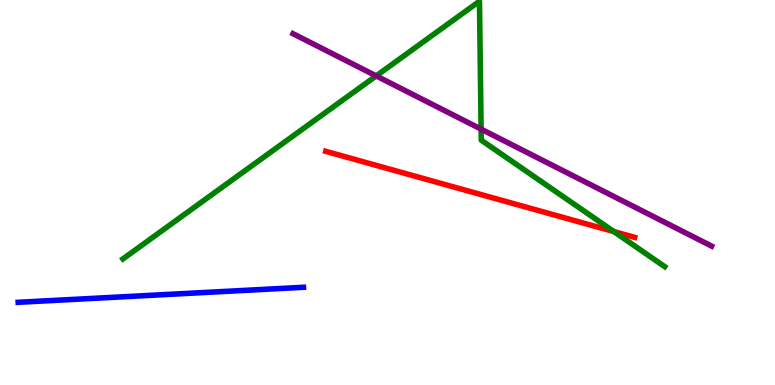[{'lines': ['blue', 'red'], 'intersections': []}, {'lines': ['green', 'red'], 'intersections': [{'x': 7.92, 'y': 3.99}]}, {'lines': ['purple', 'red'], 'intersections': []}, {'lines': ['blue', 'green'], 'intersections': []}, {'lines': ['blue', 'purple'], 'intersections': []}, {'lines': ['green', 'purple'], 'intersections': [{'x': 4.85, 'y': 8.03}, {'x': 6.21, 'y': 6.65}]}]